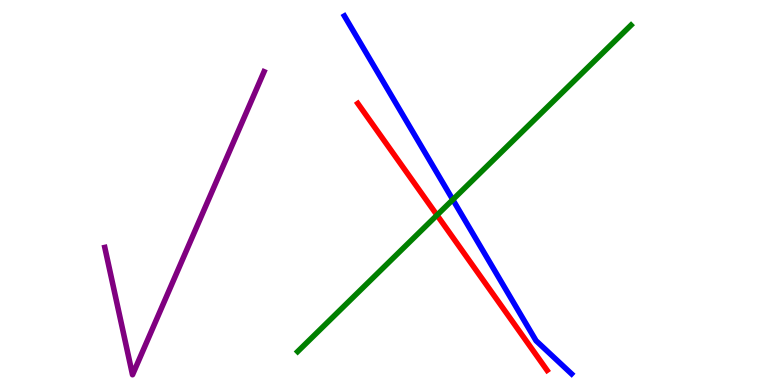[{'lines': ['blue', 'red'], 'intersections': []}, {'lines': ['green', 'red'], 'intersections': [{'x': 5.64, 'y': 4.41}]}, {'lines': ['purple', 'red'], 'intersections': []}, {'lines': ['blue', 'green'], 'intersections': [{'x': 5.84, 'y': 4.81}]}, {'lines': ['blue', 'purple'], 'intersections': []}, {'lines': ['green', 'purple'], 'intersections': []}]